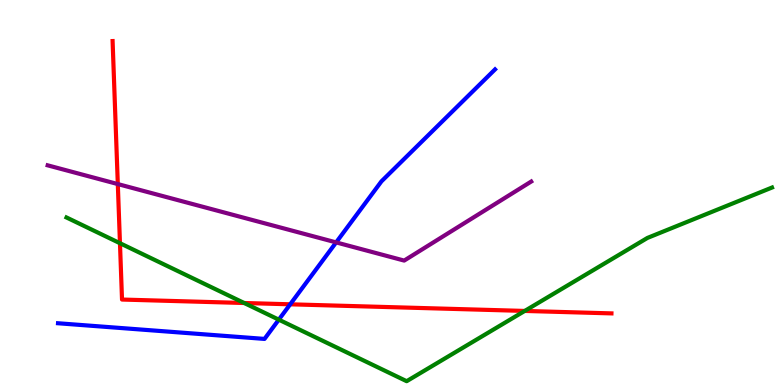[{'lines': ['blue', 'red'], 'intersections': [{'x': 3.74, 'y': 2.1}]}, {'lines': ['green', 'red'], 'intersections': [{'x': 1.55, 'y': 3.68}, {'x': 3.15, 'y': 2.13}, {'x': 6.77, 'y': 1.92}]}, {'lines': ['purple', 'red'], 'intersections': [{'x': 1.52, 'y': 5.22}]}, {'lines': ['blue', 'green'], 'intersections': [{'x': 3.6, 'y': 1.7}]}, {'lines': ['blue', 'purple'], 'intersections': [{'x': 4.34, 'y': 3.7}]}, {'lines': ['green', 'purple'], 'intersections': []}]